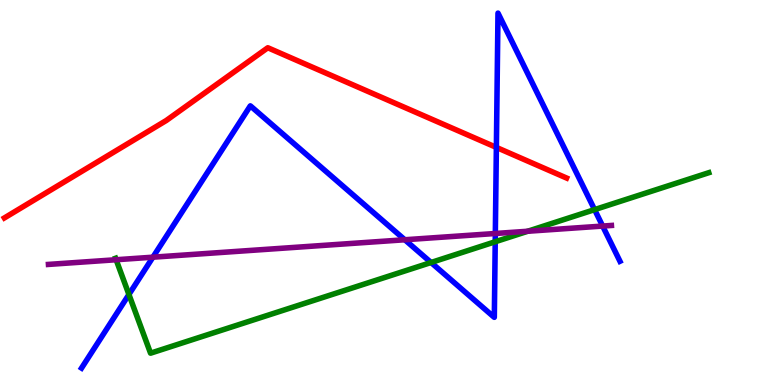[{'lines': ['blue', 'red'], 'intersections': [{'x': 6.4, 'y': 6.17}]}, {'lines': ['green', 'red'], 'intersections': []}, {'lines': ['purple', 'red'], 'intersections': []}, {'lines': ['blue', 'green'], 'intersections': [{'x': 1.66, 'y': 2.35}, {'x': 5.56, 'y': 3.18}, {'x': 6.39, 'y': 3.72}, {'x': 7.67, 'y': 4.56}]}, {'lines': ['blue', 'purple'], 'intersections': [{'x': 1.97, 'y': 3.32}, {'x': 5.22, 'y': 3.77}, {'x': 6.39, 'y': 3.94}, {'x': 7.78, 'y': 4.13}]}, {'lines': ['green', 'purple'], 'intersections': [{'x': 1.5, 'y': 3.25}, {'x': 6.81, 'y': 3.99}]}]